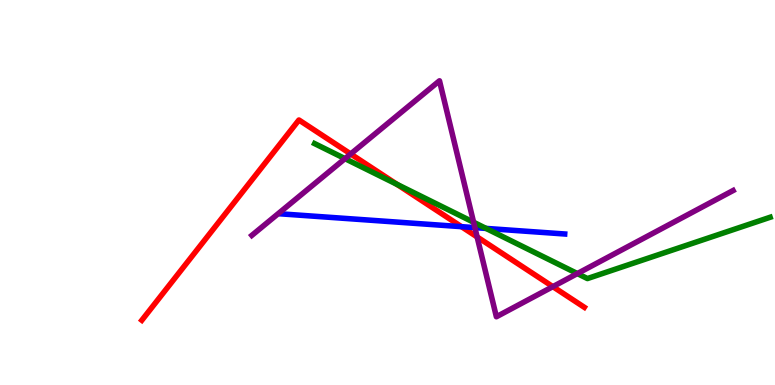[{'lines': ['blue', 'red'], 'intersections': [{'x': 5.95, 'y': 4.11}]}, {'lines': ['green', 'red'], 'intersections': [{'x': 5.12, 'y': 5.21}]}, {'lines': ['purple', 'red'], 'intersections': [{'x': 4.52, 'y': 6.0}, {'x': 6.16, 'y': 3.85}, {'x': 7.13, 'y': 2.55}]}, {'lines': ['blue', 'green'], 'intersections': [{'x': 6.27, 'y': 4.07}]}, {'lines': ['blue', 'purple'], 'intersections': [{'x': 6.13, 'y': 4.09}]}, {'lines': ['green', 'purple'], 'intersections': [{'x': 4.45, 'y': 5.88}, {'x': 6.11, 'y': 4.23}, {'x': 7.45, 'y': 2.89}]}]